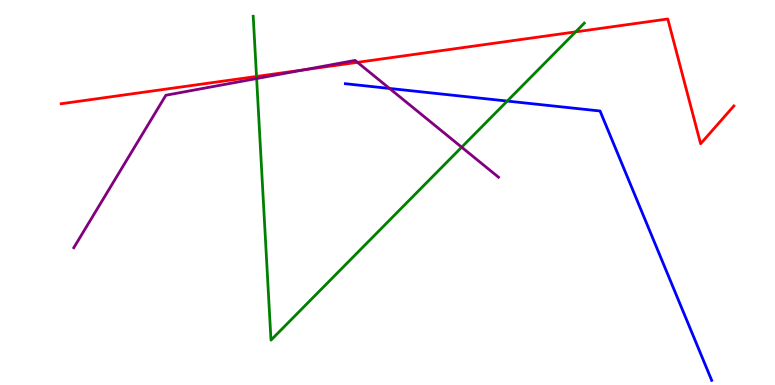[{'lines': ['blue', 'red'], 'intersections': []}, {'lines': ['green', 'red'], 'intersections': [{'x': 3.31, 'y': 8.01}, {'x': 7.43, 'y': 9.17}]}, {'lines': ['purple', 'red'], 'intersections': [{'x': 3.92, 'y': 8.19}, {'x': 4.61, 'y': 8.38}]}, {'lines': ['blue', 'green'], 'intersections': [{'x': 6.55, 'y': 7.38}]}, {'lines': ['blue', 'purple'], 'intersections': [{'x': 5.03, 'y': 7.7}]}, {'lines': ['green', 'purple'], 'intersections': [{'x': 3.31, 'y': 7.96}, {'x': 5.96, 'y': 6.18}]}]